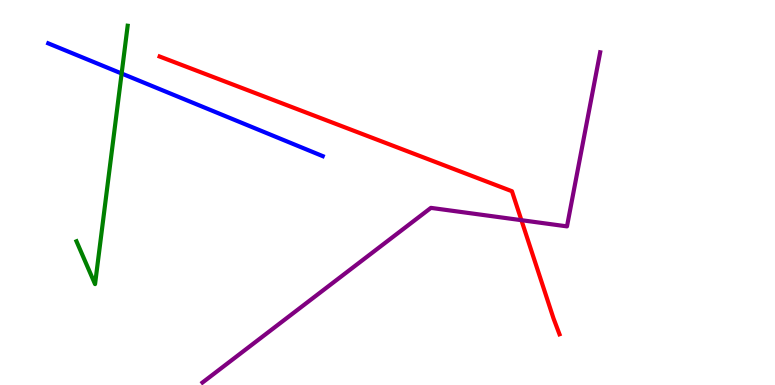[{'lines': ['blue', 'red'], 'intersections': []}, {'lines': ['green', 'red'], 'intersections': []}, {'lines': ['purple', 'red'], 'intersections': [{'x': 6.73, 'y': 4.28}]}, {'lines': ['blue', 'green'], 'intersections': [{'x': 1.57, 'y': 8.09}]}, {'lines': ['blue', 'purple'], 'intersections': []}, {'lines': ['green', 'purple'], 'intersections': []}]